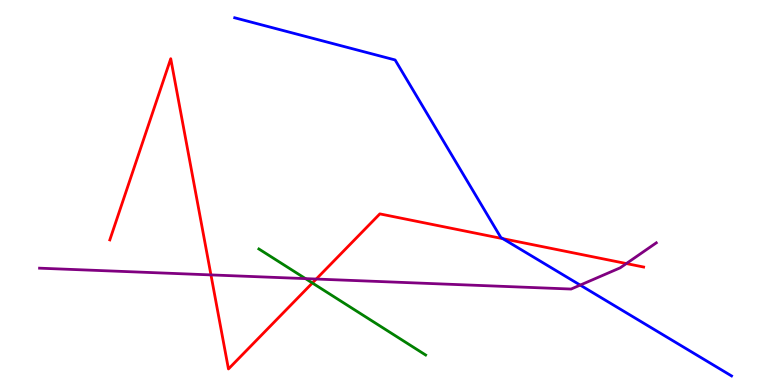[{'lines': ['blue', 'red'], 'intersections': [{'x': 6.49, 'y': 3.8}]}, {'lines': ['green', 'red'], 'intersections': [{'x': 4.03, 'y': 2.65}]}, {'lines': ['purple', 'red'], 'intersections': [{'x': 2.72, 'y': 2.86}, {'x': 4.08, 'y': 2.75}, {'x': 8.08, 'y': 3.15}]}, {'lines': ['blue', 'green'], 'intersections': []}, {'lines': ['blue', 'purple'], 'intersections': [{'x': 7.49, 'y': 2.59}]}, {'lines': ['green', 'purple'], 'intersections': [{'x': 3.94, 'y': 2.76}]}]